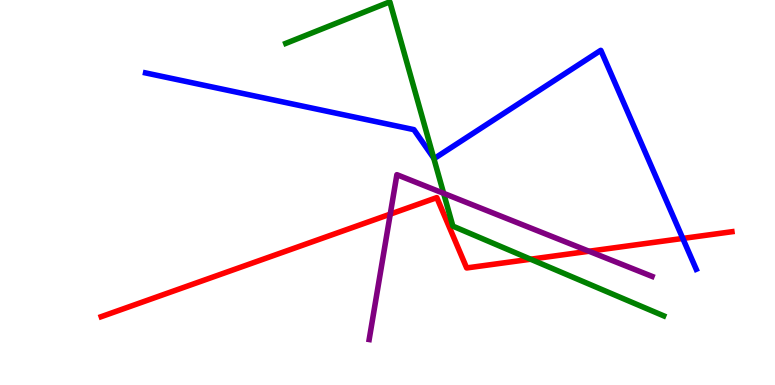[{'lines': ['blue', 'red'], 'intersections': [{'x': 8.81, 'y': 3.81}]}, {'lines': ['green', 'red'], 'intersections': [{'x': 6.85, 'y': 3.27}]}, {'lines': ['purple', 'red'], 'intersections': [{'x': 5.04, 'y': 4.44}, {'x': 7.6, 'y': 3.47}]}, {'lines': ['blue', 'green'], 'intersections': [{'x': 5.6, 'y': 5.89}]}, {'lines': ['blue', 'purple'], 'intersections': []}, {'lines': ['green', 'purple'], 'intersections': [{'x': 5.72, 'y': 4.98}]}]